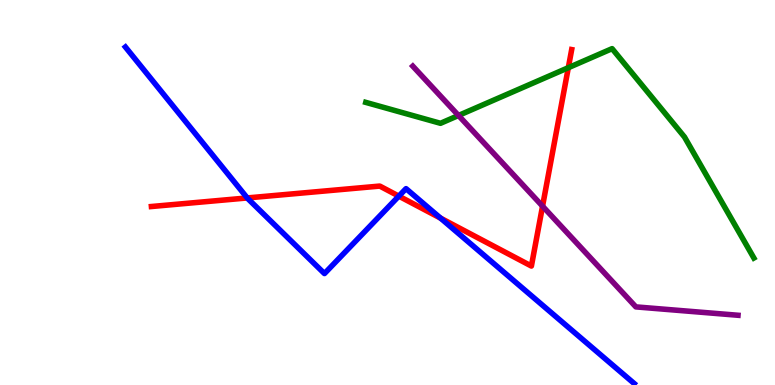[{'lines': ['blue', 'red'], 'intersections': [{'x': 3.19, 'y': 4.86}, {'x': 5.15, 'y': 4.91}, {'x': 5.68, 'y': 4.33}]}, {'lines': ['green', 'red'], 'intersections': [{'x': 7.33, 'y': 8.24}]}, {'lines': ['purple', 'red'], 'intersections': [{'x': 7.0, 'y': 4.64}]}, {'lines': ['blue', 'green'], 'intersections': []}, {'lines': ['blue', 'purple'], 'intersections': []}, {'lines': ['green', 'purple'], 'intersections': [{'x': 5.92, 'y': 7.0}]}]